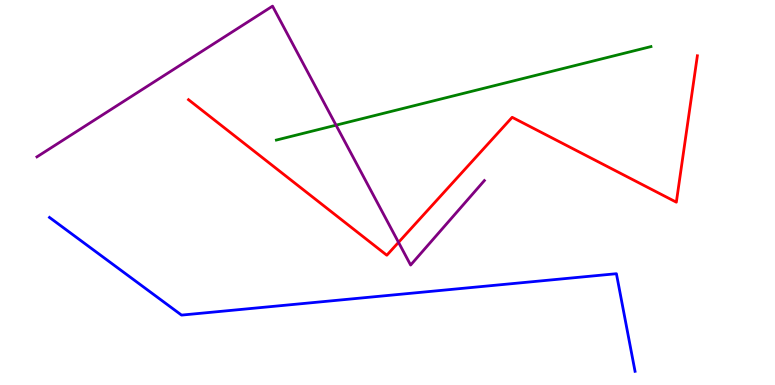[{'lines': ['blue', 'red'], 'intersections': []}, {'lines': ['green', 'red'], 'intersections': []}, {'lines': ['purple', 'red'], 'intersections': [{'x': 5.14, 'y': 3.71}]}, {'lines': ['blue', 'green'], 'intersections': []}, {'lines': ['blue', 'purple'], 'intersections': []}, {'lines': ['green', 'purple'], 'intersections': [{'x': 4.34, 'y': 6.75}]}]